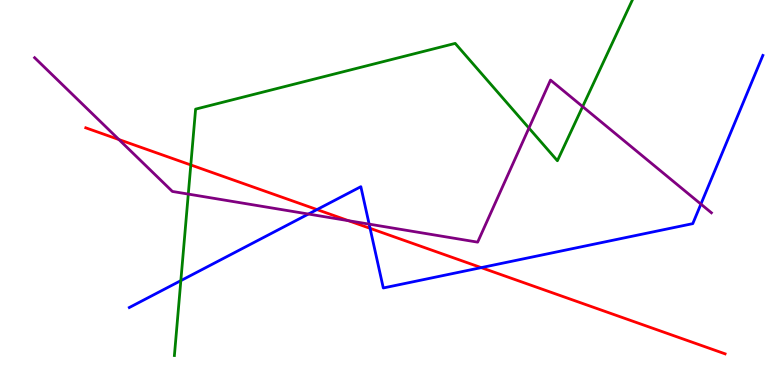[{'lines': ['blue', 'red'], 'intersections': [{'x': 4.09, 'y': 4.56}, {'x': 4.78, 'y': 4.07}, {'x': 6.21, 'y': 3.05}]}, {'lines': ['green', 'red'], 'intersections': [{'x': 2.46, 'y': 5.72}]}, {'lines': ['purple', 'red'], 'intersections': [{'x': 1.53, 'y': 6.38}, {'x': 4.5, 'y': 4.27}]}, {'lines': ['blue', 'green'], 'intersections': [{'x': 2.33, 'y': 2.71}]}, {'lines': ['blue', 'purple'], 'intersections': [{'x': 3.98, 'y': 4.44}, {'x': 4.76, 'y': 4.18}, {'x': 9.04, 'y': 4.7}]}, {'lines': ['green', 'purple'], 'intersections': [{'x': 2.43, 'y': 4.96}, {'x': 6.83, 'y': 6.67}, {'x': 7.52, 'y': 7.23}]}]